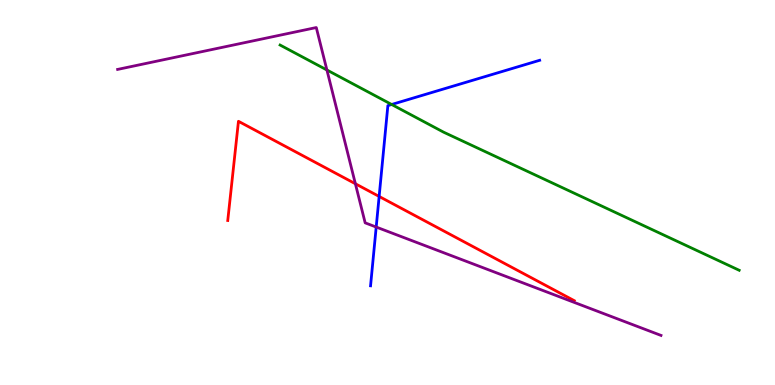[{'lines': ['blue', 'red'], 'intersections': [{'x': 4.89, 'y': 4.9}]}, {'lines': ['green', 'red'], 'intersections': []}, {'lines': ['purple', 'red'], 'intersections': [{'x': 4.59, 'y': 5.23}]}, {'lines': ['blue', 'green'], 'intersections': [{'x': 5.05, 'y': 7.29}]}, {'lines': ['blue', 'purple'], 'intersections': [{'x': 4.85, 'y': 4.1}]}, {'lines': ['green', 'purple'], 'intersections': [{'x': 4.22, 'y': 8.18}]}]